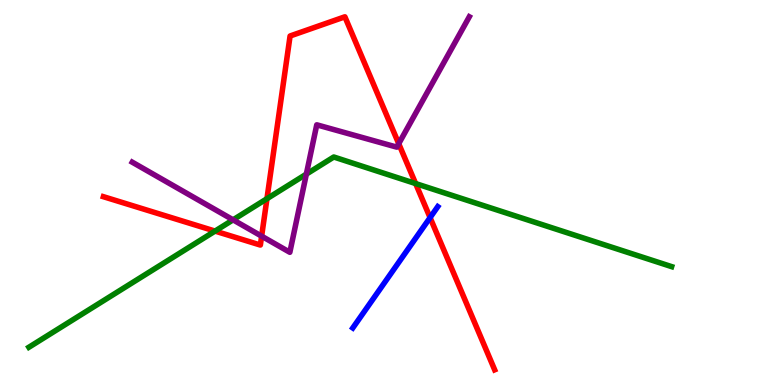[{'lines': ['blue', 'red'], 'intersections': [{'x': 5.55, 'y': 4.35}]}, {'lines': ['green', 'red'], 'intersections': [{'x': 2.77, 'y': 4.0}, {'x': 3.44, 'y': 4.84}, {'x': 5.36, 'y': 5.23}]}, {'lines': ['purple', 'red'], 'intersections': [{'x': 3.38, 'y': 3.87}, {'x': 5.14, 'y': 6.27}]}, {'lines': ['blue', 'green'], 'intersections': []}, {'lines': ['blue', 'purple'], 'intersections': []}, {'lines': ['green', 'purple'], 'intersections': [{'x': 3.01, 'y': 4.29}, {'x': 3.95, 'y': 5.48}]}]